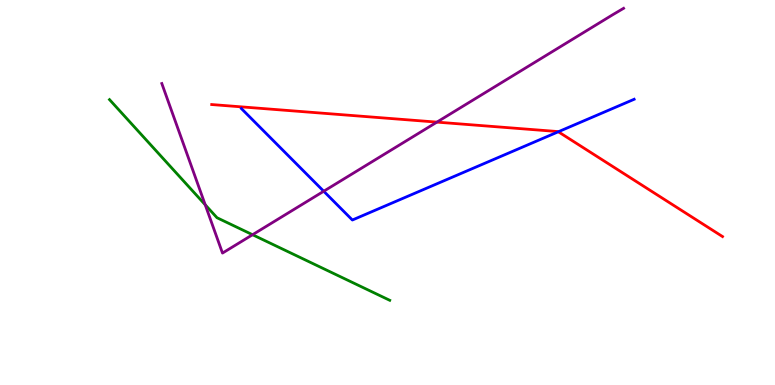[{'lines': ['blue', 'red'], 'intersections': [{'x': 7.2, 'y': 6.58}]}, {'lines': ['green', 'red'], 'intersections': []}, {'lines': ['purple', 'red'], 'intersections': [{'x': 5.64, 'y': 6.83}]}, {'lines': ['blue', 'green'], 'intersections': []}, {'lines': ['blue', 'purple'], 'intersections': [{'x': 4.18, 'y': 5.03}]}, {'lines': ['green', 'purple'], 'intersections': [{'x': 2.65, 'y': 4.68}, {'x': 3.26, 'y': 3.9}]}]